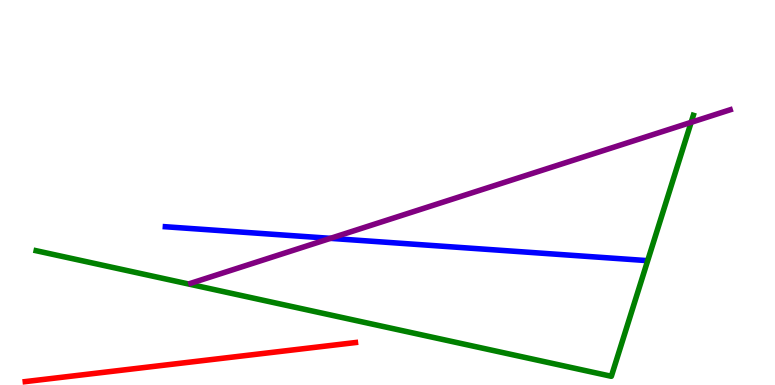[{'lines': ['blue', 'red'], 'intersections': []}, {'lines': ['green', 'red'], 'intersections': []}, {'lines': ['purple', 'red'], 'intersections': []}, {'lines': ['blue', 'green'], 'intersections': []}, {'lines': ['blue', 'purple'], 'intersections': [{'x': 4.26, 'y': 3.81}]}, {'lines': ['green', 'purple'], 'intersections': [{'x': 8.92, 'y': 6.82}]}]